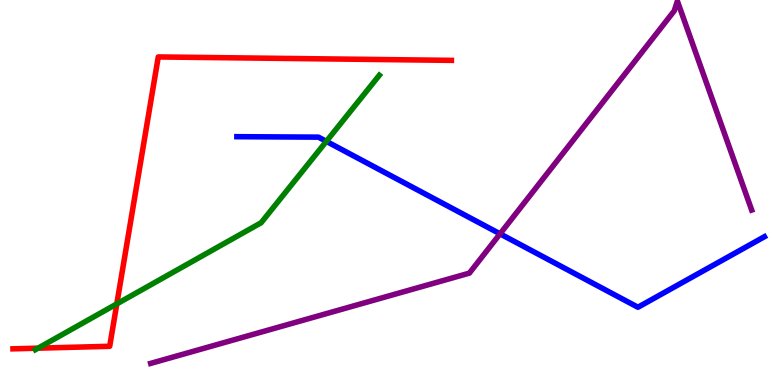[{'lines': ['blue', 'red'], 'intersections': []}, {'lines': ['green', 'red'], 'intersections': [{'x': 0.491, 'y': 0.957}, {'x': 1.51, 'y': 2.11}]}, {'lines': ['purple', 'red'], 'intersections': []}, {'lines': ['blue', 'green'], 'intersections': [{'x': 4.21, 'y': 6.33}]}, {'lines': ['blue', 'purple'], 'intersections': [{'x': 6.45, 'y': 3.93}]}, {'lines': ['green', 'purple'], 'intersections': []}]